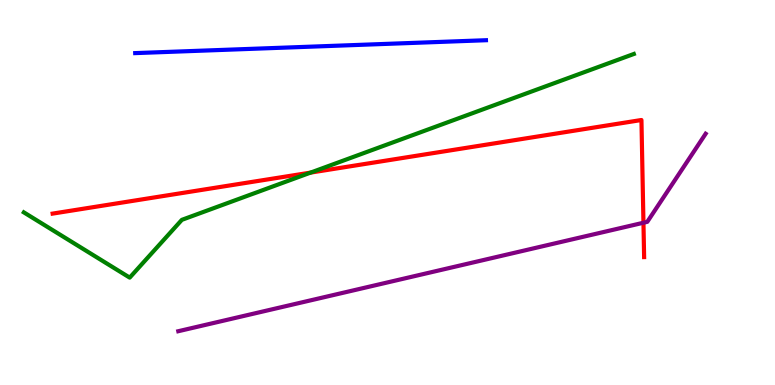[{'lines': ['blue', 'red'], 'intersections': []}, {'lines': ['green', 'red'], 'intersections': [{'x': 4.01, 'y': 5.52}]}, {'lines': ['purple', 'red'], 'intersections': [{'x': 8.3, 'y': 4.21}]}, {'lines': ['blue', 'green'], 'intersections': []}, {'lines': ['blue', 'purple'], 'intersections': []}, {'lines': ['green', 'purple'], 'intersections': []}]